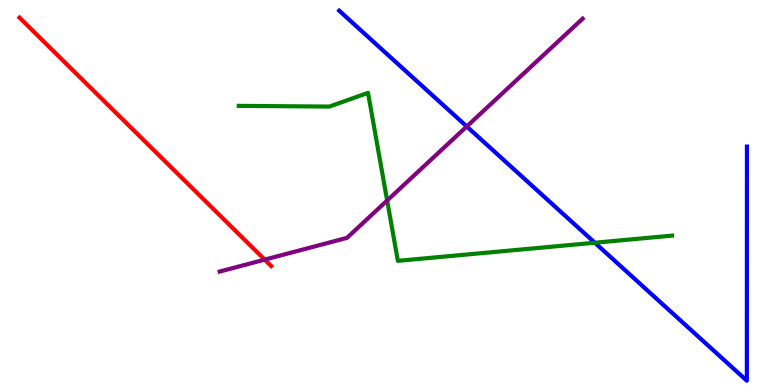[{'lines': ['blue', 'red'], 'intersections': []}, {'lines': ['green', 'red'], 'intersections': []}, {'lines': ['purple', 'red'], 'intersections': [{'x': 3.42, 'y': 3.26}]}, {'lines': ['blue', 'green'], 'intersections': [{'x': 7.68, 'y': 3.7}]}, {'lines': ['blue', 'purple'], 'intersections': [{'x': 6.02, 'y': 6.72}]}, {'lines': ['green', 'purple'], 'intersections': [{'x': 5.0, 'y': 4.79}]}]